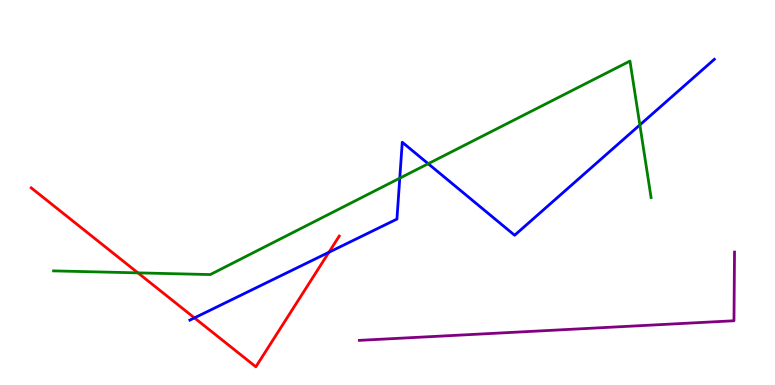[{'lines': ['blue', 'red'], 'intersections': [{'x': 2.51, 'y': 1.74}, {'x': 4.24, 'y': 3.45}]}, {'lines': ['green', 'red'], 'intersections': [{'x': 1.78, 'y': 2.91}]}, {'lines': ['purple', 'red'], 'intersections': []}, {'lines': ['blue', 'green'], 'intersections': [{'x': 5.16, 'y': 5.37}, {'x': 5.53, 'y': 5.75}, {'x': 8.26, 'y': 6.75}]}, {'lines': ['blue', 'purple'], 'intersections': []}, {'lines': ['green', 'purple'], 'intersections': []}]